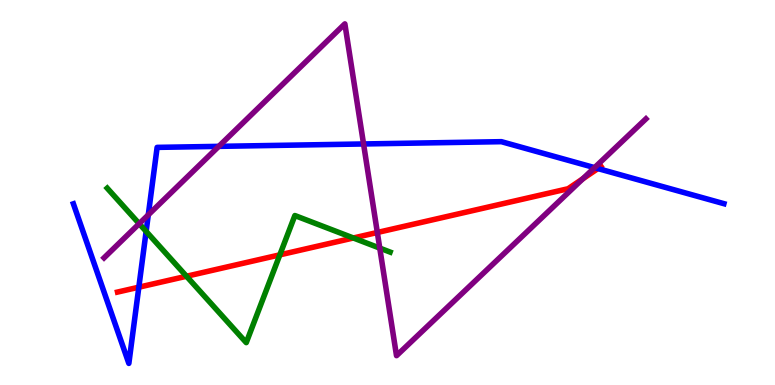[{'lines': ['blue', 'red'], 'intersections': [{'x': 1.79, 'y': 2.54}, {'x': 7.71, 'y': 5.62}]}, {'lines': ['green', 'red'], 'intersections': [{'x': 2.41, 'y': 2.82}, {'x': 3.61, 'y': 3.38}, {'x': 4.56, 'y': 3.82}]}, {'lines': ['purple', 'red'], 'intersections': [{'x': 4.87, 'y': 3.96}, {'x': 7.52, 'y': 5.36}]}, {'lines': ['blue', 'green'], 'intersections': [{'x': 1.89, 'y': 3.99}]}, {'lines': ['blue', 'purple'], 'intersections': [{'x': 1.91, 'y': 4.42}, {'x': 2.82, 'y': 6.2}, {'x': 4.69, 'y': 6.26}, {'x': 7.67, 'y': 5.65}]}, {'lines': ['green', 'purple'], 'intersections': [{'x': 1.8, 'y': 4.19}, {'x': 4.9, 'y': 3.56}]}]